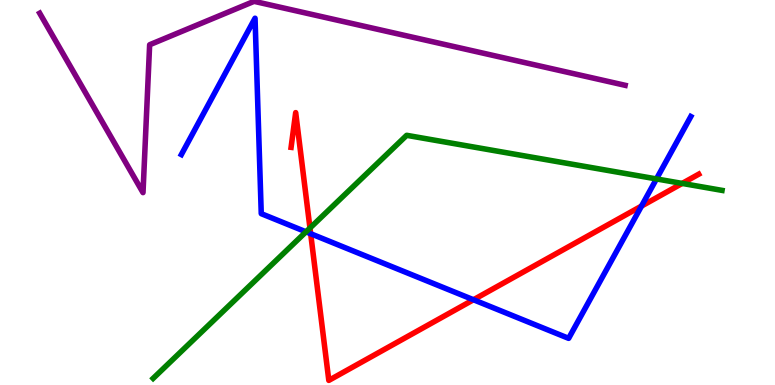[{'lines': ['blue', 'red'], 'intersections': [{'x': 4.01, 'y': 3.93}, {'x': 6.11, 'y': 2.21}, {'x': 8.28, 'y': 4.65}]}, {'lines': ['green', 'red'], 'intersections': [{'x': 4.0, 'y': 4.08}, {'x': 8.8, 'y': 5.24}]}, {'lines': ['purple', 'red'], 'intersections': []}, {'lines': ['blue', 'green'], 'intersections': [{'x': 3.95, 'y': 3.98}, {'x': 8.47, 'y': 5.35}]}, {'lines': ['blue', 'purple'], 'intersections': []}, {'lines': ['green', 'purple'], 'intersections': []}]